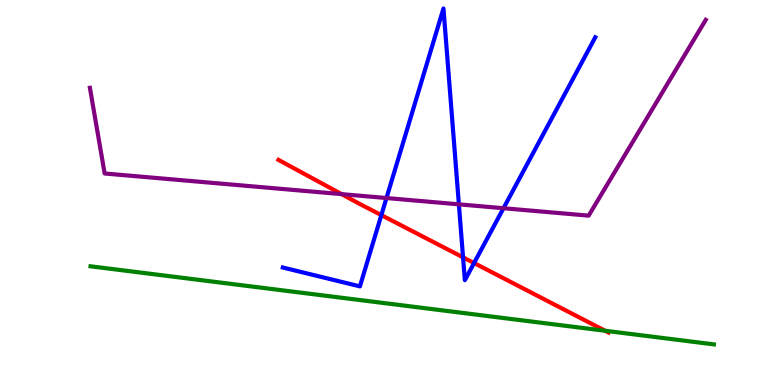[{'lines': ['blue', 'red'], 'intersections': [{'x': 4.92, 'y': 4.41}, {'x': 5.97, 'y': 3.32}, {'x': 6.12, 'y': 3.17}]}, {'lines': ['green', 'red'], 'intersections': [{'x': 7.81, 'y': 1.41}]}, {'lines': ['purple', 'red'], 'intersections': [{'x': 4.41, 'y': 4.96}]}, {'lines': ['blue', 'green'], 'intersections': []}, {'lines': ['blue', 'purple'], 'intersections': [{'x': 4.99, 'y': 4.86}, {'x': 5.92, 'y': 4.69}, {'x': 6.5, 'y': 4.59}]}, {'lines': ['green', 'purple'], 'intersections': []}]